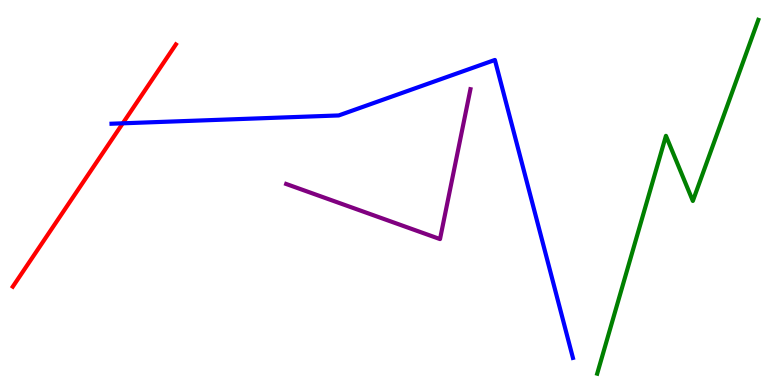[{'lines': ['blue', 'red'], 'intersections': [{'x': 1.58, 'y': 6.8}]}, {'lines': ['green', 'red'], 'intersections': []}, {'lines': ['purple', 'red'], 'intersections': []}, {'lines': ['blue', 'green'], 'intersections': []}, {'lines': ['blue', 'purple'], 'intersections': []}, {'lines': ['green', 'purple'], 'intersections': []}]